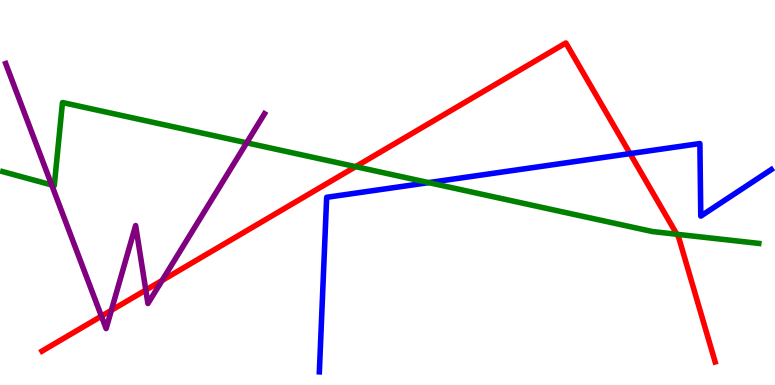[{'lines': ['blue', 'red'], 'intersections': [{'x': 8.13, 'y': 6.01}]}, {'lines': ['green', 'red'], 'intersections': [{'x': 4.59, 'y': 5.67}, {'x': 8.73, 'y': 3.92}]}, {'lines': ['purple', 'red'], 'intersections': [{'x': 1.31, 'y': 1.79}, {'x': 1.44, 'y': 1.94}, {'x': 1.88, 'y': 2.47}, {'x': 2.09, 'y': 2.71}]}, {'lines': ['blue', 'green'], 'intersections': [{'x': 5.53, 'y': 5.26}]}, {'lines': ['blue', 'purple'], 'intersections': []}, {'lines': ['green', 'purple'], 'intersections': [{'x': 0.667, 'y': 5.2}, {'x': 3.18, 'y': 6.29}]}]